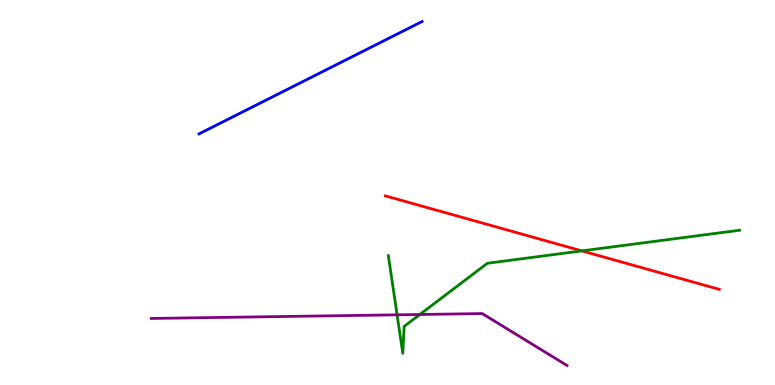[{'lines': ['blue', 'red'], 'intersections': []}, {'lines': ['green', 'red'], 'intersections': [{'x': 7.51, 'y': 3.48}]}, {'lines': ['purple', 'red'], 'intersections': []}, {'lines': ['blue', 'green'], 'intersections': []}, {'lines': ['blue', 'purple'], 'intersections': []}, {'lines': ['green', 'purple'], 'intersections': [{'x': 5.12, 'y': 1.82}, {'x': 5.42, 'y': 1.83}]}]